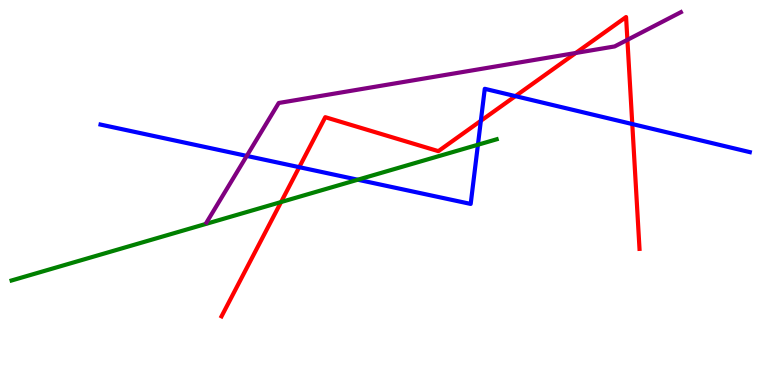[{'lines': ['blue', 'red'], 'intersections': [{'x': 3.86, 'y': 5.66}, {'x': 6.2, 'y': 6.86}, {'x': 6.65, 'y': 7.5}, {'x': 8.16, 'y': 6.78}]}, {'lines': ['green', 'red'], 'intersections': [{'x': 3.63, 'y': 4.75}]}, {'lines': ['purple', 'red'], 'intersections': [{'x': 7.43, 'y': 8.62}, {'x': 8.1, 'y': 8.97}]}, {'lines': ['blue', 'green'], 'intersections': [{'x': 4.62, 'y': 5.33}, {'x': 6.17, 'y': 6.24}]}, {'lines': ['blue', 'purple'], 'intersections': [{'x': 3.18, 'y': 5.95}]}, {'lines': ['green', 'purple'], 'intersections': []}]